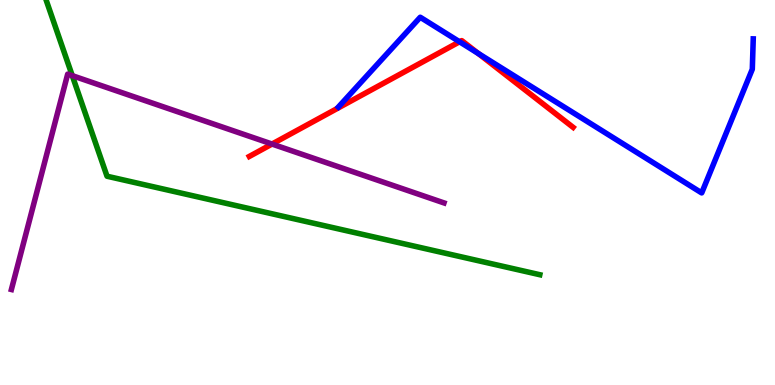[{'lines': ['blue', 'red'], 'intersections': [{'x': 5.93, 'y': 8.91}, {'x': 6.17, 'y': 8.61}]}, {'lines': ['green', 'red'], 'intersections': []}, {'lines': ['purple', 'red'], 'intersections': [{'x': 3.51, 'y': 6.26}]}, {'lines': ['blue', 'green'], 'intersections': []}, {'lines': ['blue', 'purple'], 'intersections': []}, {'lines': ['green', 'purple'], 'intersections': [{'x': 0.933, 'y': 8.03}]}]